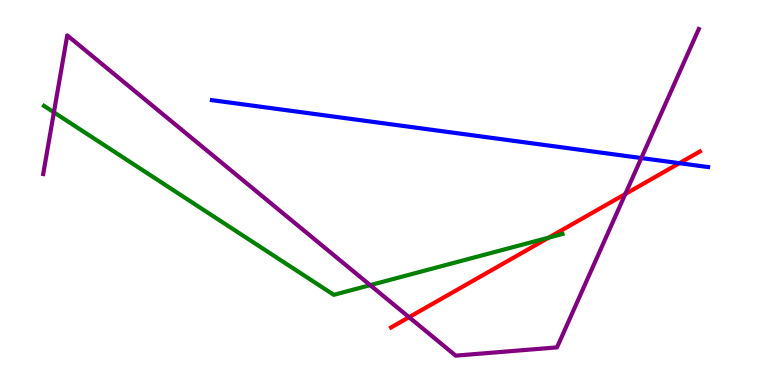[{'lines': ['blue', 'red'], 'intersections': [{'x': 8.77, 'y': 5.76}]}, {'lines': ['green', 'red'], 'intersections': [{'x': 7.08, 'y': 3.83}]}, {'lines': ['purple', 'red'], 'intersections': [{'x': 5.28, 'y': 1.76}, {'x': 8.07, 'y': 4.96}]}, {'lines': ['blue', 'green'], 'intersections': []}, {'lines': ['blue', 'purple'], 'intersections': [{'x': 8.28, 'y': 5.89}]}, {'lines': ['green', 'purple'], 'intersections': [{'x': 0.696, 'y': 7.08}, {'x': 4.78, 'y': 2.59}]}]